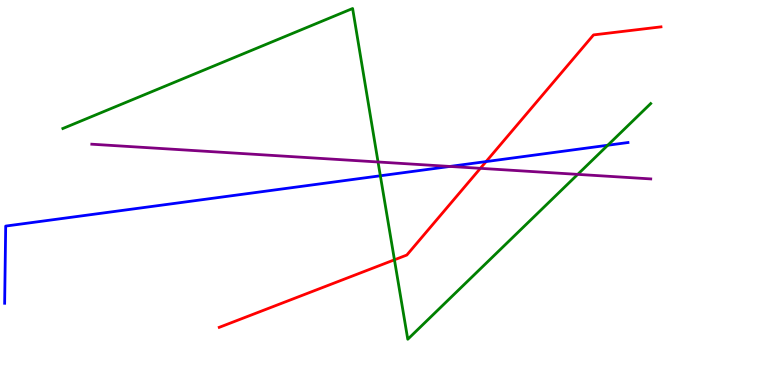[{'lines': ['blue', 'red'], 'intersections': [{'x': 6.27, 'y': 5.8}]}, {'lines': ['green', 'red'], 'intersections': [{'x': 5.09, 'y': 3.25}]}, {'lines': ['purple', 'red'], 'intersections': [{'x': 6.2, 'y': 5.63}]}, {'lines': ['blue', 'green'], 'intersections': [{'x': 4.91, 'y': 5.43}, {'x': 7.84, 'y': 6.23}]}, {'lines': ['blue', 'purple'], 'intersections': [{'x': 5.8, 'y': 5.68}]}, {'lines': ['green', 'purple'], 'intersections': [{'x': 4.88, 'y': 5.79}, {'x': 7.45, 'y': 5.47}]}]